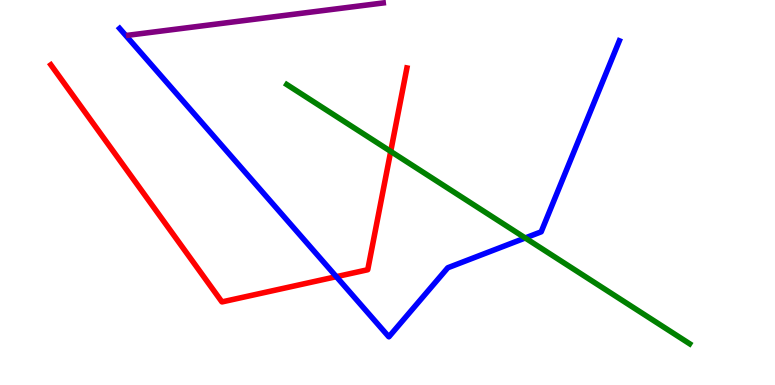[{'lines': ['blue', 'red'], 'intersections': [{'x': 4.34, 'y': 2.81}]}, {'lines': ['green', 'red'], 'intersections': [{'x': 5.04, 'y': 6.07}]}, {'lines': ['purple', 'red'], 'intersections': []}, {'lines': ['blue', 'green'], 'intersections': [{'x': 6.78, 'y': 3.82}]}, {'lines': ['blue', 'purple'], 'intersections': []}, {'lines': ['green', 'purple'], 'intersections': []}]